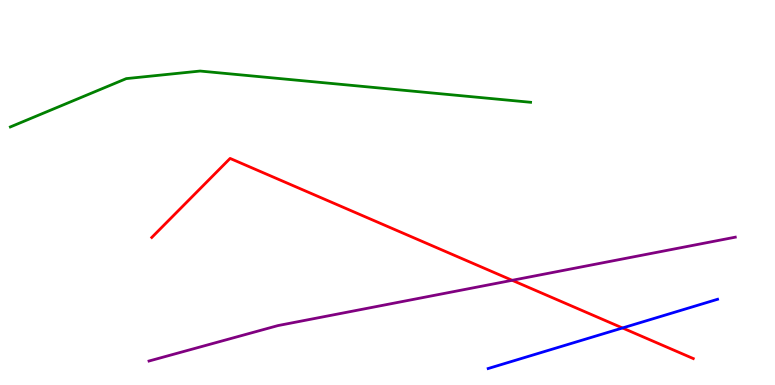[{'lines': ['blue', 'red'], 'intersections': [{'x': 8.03, 'y': 1.48}]}, {'lines': ['green', 'red'], 'intersections': []}, {'lines': ['purple', 'red'], 'intersections': [{'x': 6.61, 'y': 2.72}]}, {'lines': ['blue', 'green'], 'intersections': []}, {'lines': ['blue', 'purple'], 'intersections': []}, {'lines': ['green', 'purple'], 'intersections': []}]